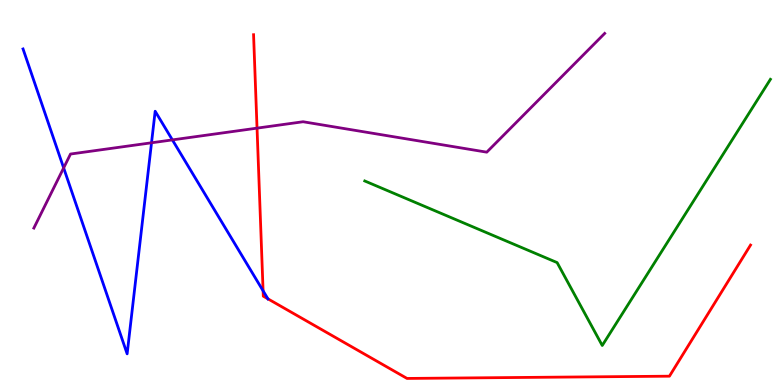[{'lines': ['blue', 'red'], 'intersections': [{'x': 3.39, 'y': 2.45}, {'x': 3.46, 'y': 2.24}]}, {'lines': ['green', 'red'], 'intersections': []}, {'lines': ['purple', 'red'], 'intersections': [{'x': 3.32, 'y': 6.67}]}, {'lines': ['blue', 'green'], 'intersections': []}, {'lines': ['blue', 'purple'], 'intersections': [{'x': 0.821, 'y': 5.64}, {'x': 1.96, 'y': 6.29}, {'x': 2.22, 'y': 6.37}]}, {'lines': ['green', 'purple'], 'intersections': []}]